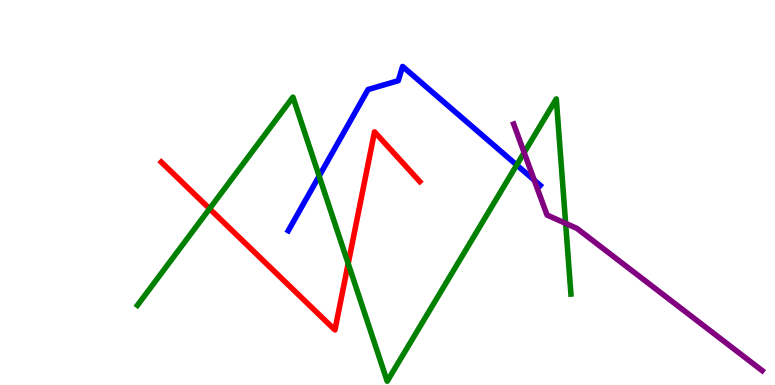[{'lines': ['blue', 'red'], 'intersections': []}, {'lines': ['green', 'red'], 'intersections': [{'x': 2.7, 'y': 4.58}, {'x': 4.49, 'y': 3.15}]}, {'lines': ['purple', 'red'], 'intersections': []}, {'lines': ['blue', 'green'], 'intersections': [{'x': 4.12, 'y': 5.43}, {'x': 6.67, 'y': 5.71}]}, {'lines': ['blue', 'purple'], 'intersections': [{'x': 6.89, 'y': 5.32}]}, {'lines': ['green', 'purple'], 'intersections': [{'x': 6.76, 'y': 6.04}, {'x': 7.3, 'y': 4.2}]}]